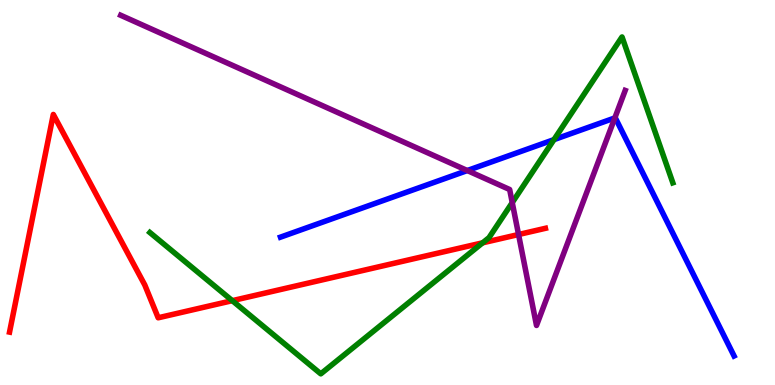[{'lines': ['blue', 'red'], 'intersections': []}, {'lines': ['green', 'red'], 'intersections': [{'x': 3.0, 'y': 2.19}, {'x': 6.23, 'y': 3.69}]}, {'lines': ['purple', 'red'], 'intersections': [{'x': 6.69, 'y': 3.91}]}, {'lines': ['blue', 'green'], 'intersections': [{'x': 7.15, 'y': 6.37}]}, {'lines': ['blue', 'purple'], 'intersections': [{'x': 6.03, 'y': 5.57}, {'x': 7.93, 'y': 6.94}]}, {'lines': ['green', 'purple'], 'intersections': [{'x': 6.61, 'y': 4.74}]}]